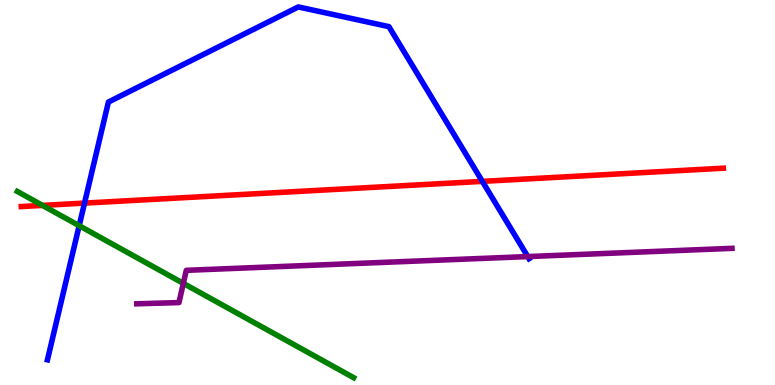[{'lines': ['blue', 'red'], 'intersections': [{'x': 1.09, 'y': 4.72}, {'x': 6.22, 'y': 5.29}]}, {'lines': ['green', 'red'], 'intersections': [{'x': 0.549, 'y': 4.66}]}, {'lines': ['purple', 'red'], 'intersections': []}, {'lines': ['blue', 'green'], 'intersections': [{'x': 1.02, 'y': 4.14}]}, {'lines': ['blue', 'purple'], 'intersections': [{'x': 6.81, 'y': 3.34}]}, {'lines': ['green', 'purple'], 'intersections': [{'x': 2.37, 'y': 2.64}]}]